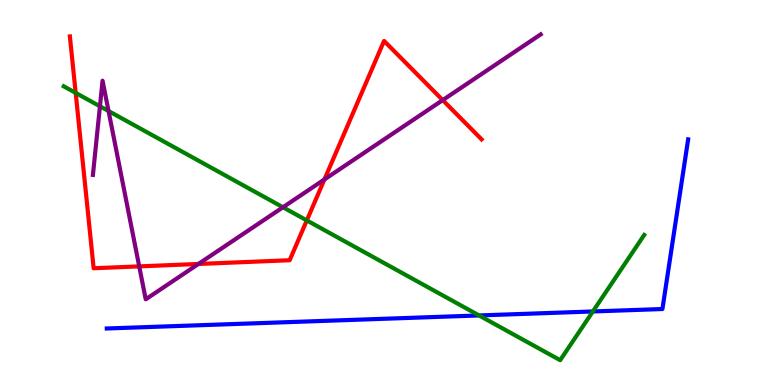[{'lines': ['blue', 'red'], 'intersections': []}, {'lines': ['green', 'red'], 'intersections': [{'x': 0.976, 'y': 7.59}, {'x': 3.96, 'y': 4.28}]}, {'lines': ['purple', 'red'], 'intersections': [{'x': 1.8, 'y': 3.08}, {'x': 2.56, 'y': 3.14}, {'x': 4.19, 'y': 5.34}, {'x': 5.71, 'y': 7.4}]}, {'lines': ['blue', 'green'], 'intersections': [{'x': 6.18, 'y': 1.81}, {'x': 7.65, 'y': 1.91}]}, {'lines': ['blue', 'purple'], 'intersections': []}, {'lines': ['green', 'purple'], 'intersections': [{'x': 1.29, 'y': 7.24}, {'x': 1.4, 'y': 7.12}, {'x': 3.65, 'y': 4.62}]}]